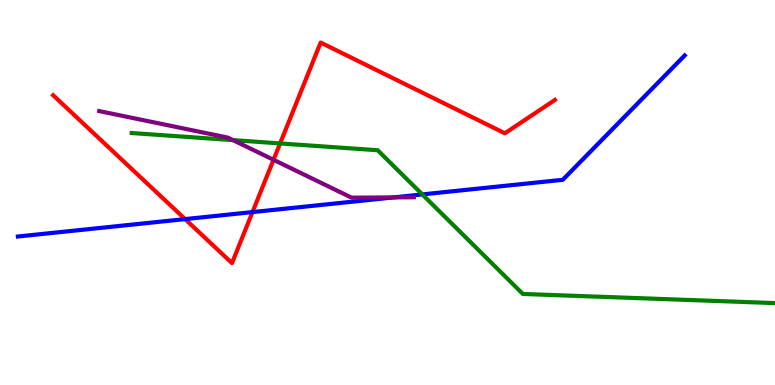[{'lines': ['blue', 'red'], 'intersections': [{'x': 2.39, 'y': 4.31}, {'x': 3.26, 'y': 4.49}]}, {'lines': ['green', 'red'], 'intersections': [{'x': 3.61, 'y': 6.27}]}, {'lines': ['purple', 'red'], 'intersections': [{'x': 3.53, 'y': 5.85}]}, {'lines': ['blue', 'green'], 'intersections': [{'x': 5.45, 'y': 4.95}]}, {'lines': ['blue', 'purple'], 'intersections': [{'x': 5.08, 'y': 4.87}]}, {'lines': ['green', 'purple'], 'intersections': [{'x': 3.01, 'y': 6.36}]}]